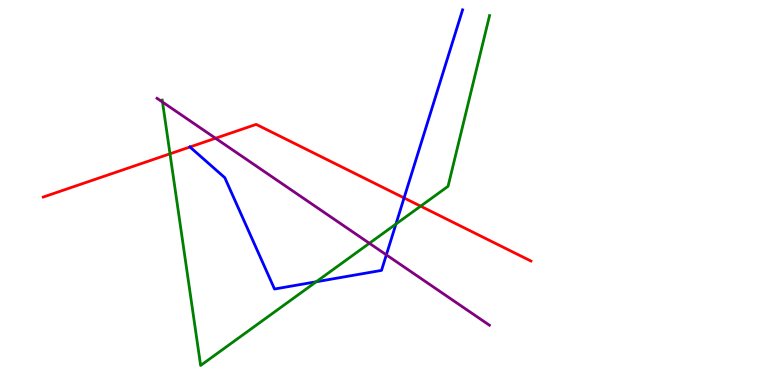[{'lines': ['blue', 'red'], 'intersections': [{'x': 2.45, 'y': 6.18}, {'x': 5.21, 'y': 4.86}]}, {'lines': ['green', 'red'], 'intersections': [{'x': 2.19, 'y': 6.01}, {'x': 5.43, 'y': 4.65}]}, {'lines': ['purple', 'red'], 'intersections': [{'x': 2.78, 'y': 6.41}]}, {'lines': ['blue', 'green'], 'intersections': [{'x': 4.08, 'y': 2.68}, {'x': 5.11, 'y': 4.18}]}, {'lines': ['blue', 'purple'], 'intersections': [{'x': 4.99, 'y': 3.38}]}, {'lines': ['green', 'purple'], 'intersections': [{'x': 2.1, 'y': 7.35}, {'x': 4.77, 'y': 3.68}]}]